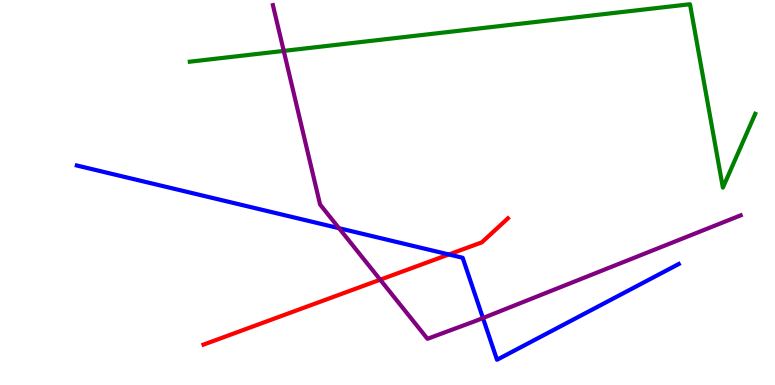[{'lines': ['blue', 'red'], 'intersections': [{'x': 5.79, 'y': 3.39}]}, {'lines': ['green', 'red'], 'intersections': []}, {'lines': ['purple', 'red'], 'intersections': [{'x': 4.91, 'y': 2.74}]}, {'lines': ['blue', 'green'], 'intersections': []}, {'lines': ['blue', 'purple'], 'intersections': [{'x': 4.37, 'y': 4.07}, {'x': 6.23, 'y': 1.74}]}, {'lines': ['green', 'purple'], 'intersections': [{'x': 3.66, 'y': 8.68}]}]